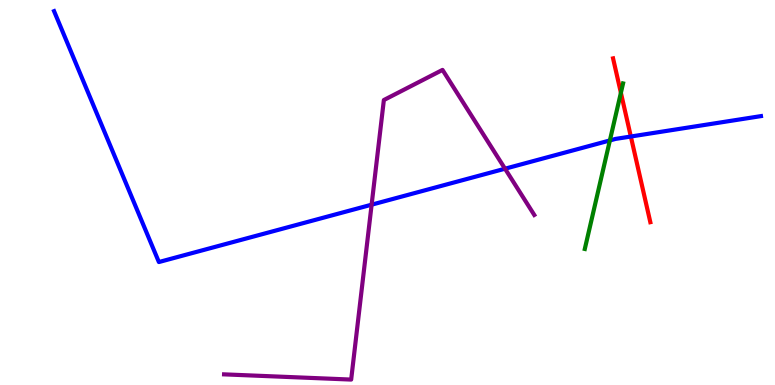[{'lines': ['blue', 'red'], 'intersections': [{'x': 8.14, 'y': 6.45}]}, {'lines': ['green', 'red'], 'intersections': [{'x': 8.01, 'y': 7.59}]}, {'lines': ['purple', 'red'], 'intersections': []}, {'lines': ['blue', 'green'], 'intersections': [{'x': 7.87, 'y': 6.35}]}, {'lines': ['blue', 'purple'], 'intersections': [{'x': 4.8, 'y': 4.68}, {'x': 6.52, 'y': 5.62}]}, {'lines': ['green', 'purple'], 'intersections': []}]